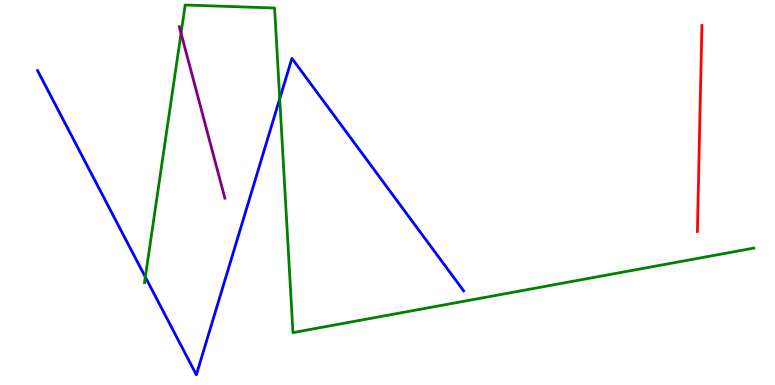[{'lines': ['blue', 'red'], 'intersections': []}, {'lines': ['green', 'red'], 'intersections': []}, {'lines': ['purple', 'red'], 'intersections': []}, {'lines': ['blue', 'green'], 'intersections': [{'x': 1.88, 'y': 2.8}, {'x': 3.61, 'y': 7.43}]}, {'lines': ['blue', 'purple'], 'intersections': []}, {'lines': ['green', 'purple'], 'intersections': [{'x': 2.34, 'y': 9.14}]}]